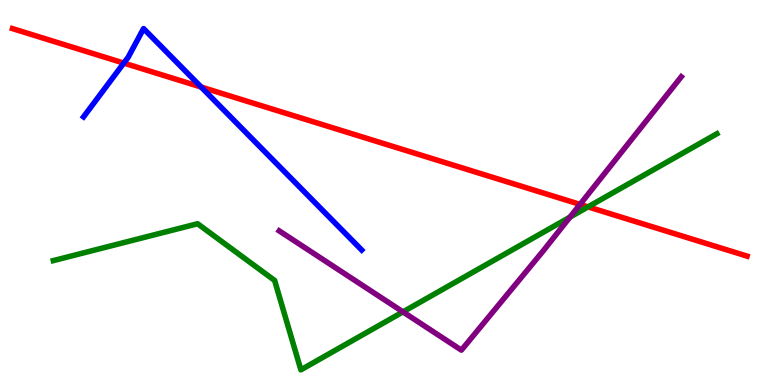[{'lines': ['blue', 'red'], 'intersections': [{'x': 1.6, 'y': 8.36}, {'x': 2.6, 'y': 7.74}]}, {'lines': ['green', 'red'], 'intersections': [{'x': 7.59, 'y': 4.63}]}, {'lines': ['purple', 'red'], 'intersections': [{'x': 7.48, 'y': 4.69}]}, {'lines': ['blue', 'green'], 'intersections': []}, {'lines': ['blue', 'purple'], 'intersections': []}, {'lines': ['green', 'purple'], 'intersections': [{'x': 5.2, 'y': 1.9}, {'x': 7.35, 'y': 4.36}]}]